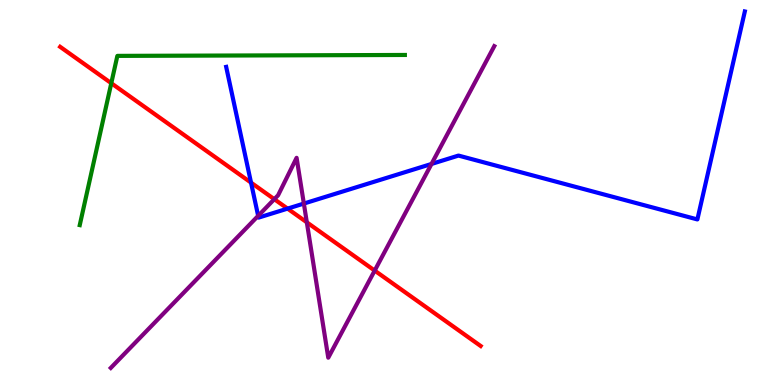[{'lines': ['blue', 'red'], 'intersections': [{'x': 3.24, 'y': 5.26}, {'x': 3.71, 'y': 4.58}]}, {'lines': ['green', 'red'], 'intersections': [{'x': 1.44, 'y': 7.84}]}, {'lines': ['purple', 'red'], 'intersections': [{'x': 3.54, 'y': 4.83}, {'x': 3.96, 'y': 4.23}, {'x': 4.83, 'y': 2.97}]}, {'lines': ['blue', 'green'], 'intersections': []}, {'lines': ['blue', 'purple'], 'intersections': [{'x': 3.33, 'y': 4.39}, {'x': 3.92, 'y': 4.71}, {'x': 5.57, 'y': 5.74}]}, {'lines': ['green', 'purple'], 'intersections': []}]